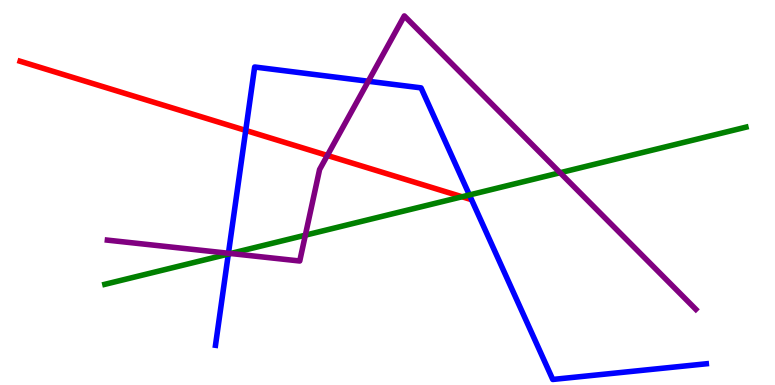[{'lines': ['blue', 'red'], 'intersections': [{'x': 3.17, 'y': 6.61}]}, {'lines': ['green', 'red'], 'intersections': [{'x': 5.96, 'y': 4.89}]}, {'lines': ['purple', 'red'], 'intersections': [{'x': 4.22, 'y': 5.96}]}, {'lines': ['blue', 'green'], 'intersections': [{'x': 2.95, 'y': 3.4}, {'x': 6.06, 'y': 4.94}]}, {'lines': ['blue', 'purple'], 'intersections': [{'x': 2.95, 'y': 3.42}, {'x': 4.75, 'y': 7.89}]}, {'lines': ['green', 'purple'], 'intersections': [{'x': 2.98, 'y': 3.42}, {'x': 3.94, 'y': 3.89}, {'x': 7.23, 'y': 5.51}]}]